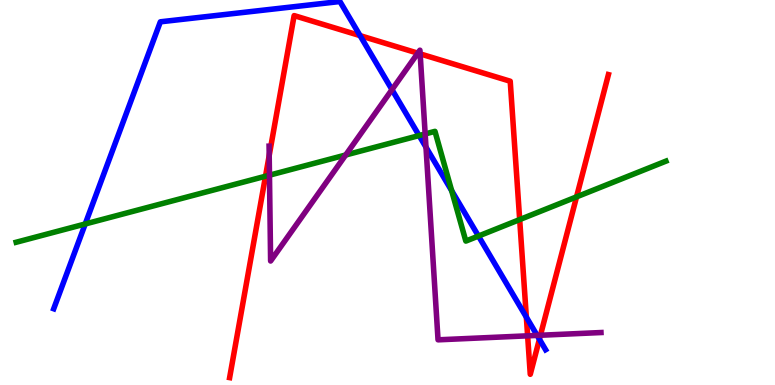[{'lines': ['blue', 'red'], 'intersections': [{'x': 4.65, 'y': 9.07}, {'x': 6.79, 'y': 1.76}, {'x': 6.96, 'y': 1.19}]}, {'lines': ['green', 'red'], 'intersections': [{'x': 3.43, 'y': 5.42}, {'x': 6.71, 'y': 4.3}, {'x': 7.44, 'y': 4.89}]}, {'lines': ['purple', 'red'], 'intersections': [{'x': 3.47, 'y': 5.96}, {'x': 5.39, 'y': 8.62}, {'x': 5.42, 'y': 8.6}, {'x': 6.81, 'y': 1.28}, {'x': 6.97, 'y': 1.29}]}, {'lines': ['blue', 'green'], 'intersections': [{'x': 1.1, 'y': 4.18}, {'x': 5.41, 'y': 6.48}, {'x': 5.83, 'y': 5.05}, {'x': 6.17, 'y': 3.87}]}, {'lines': ['blue', 'purple'], 'intersections': [{'x': 5.06, 'y': 7.67}, {'x': 5.5, 'y': 6.18}, {'x': 6.93, 'y': 1.29}]}, {'lines': ['green', 'purple'], 'intersections': [{'x': 3.48, 'y': 5.45}, {'x': 4.46, 'y': 5.97}, {'x': 5.49, 'y': 6.52}]}]